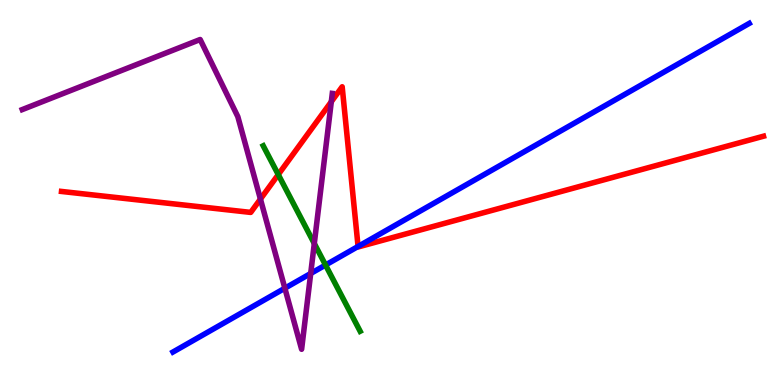[{'lines': ['blue', 'red'], 'intersections': [{'x': 4.62, 'y': 3.6}]}, {'lines': ['green', 'red'], 'intersections': [{'x': 3.59, 'y': 5.47}]}, {'lines': ['purple', 'red'], 'intersections': [{'x': 3.36, 'y': 4.83}, {'x': 4.27, 'y': 7.36}]}, {'lines': ['blue', 'green'], 'intersections': [{'x': 4.2, 'y': 3.12}]}, {'lines': ['blue', 'purple'], 'intersections': [{'x': 3.68, 'y': 2.51}, {'x': 4.01, 'y': 2.9}]}, {'lines': ['green', 'purple'], 'intersections': [{'x': 4.06, 'y': 3.67}]}]